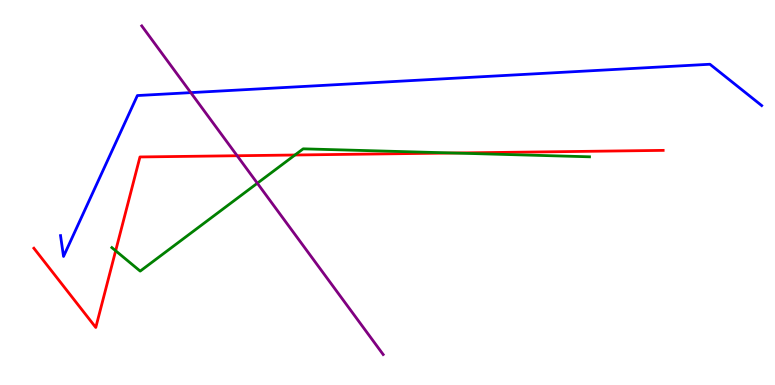[{'lines': ['blue', 'red'], 'intersections': []}, {'lines': ['green', 'red'], 'intersections': [{'x': 1.49, 'y': 3.49}, {'x': 3.81, 'y': 5.97}, {'x': 5.85, 'y': 6.03}]}, {'lines': ['purple', 'red'], 'intersections': [{'x': 3.06, 'y': 5.96}]}, {'lines': ['blue', 'green'], 'intersections': []}, {'lines': ['blue', 'purple'], 'intersections': [{'x': 2.46, 'y': 7.59}]}, {'lines': ['green', 'purple'], 'intersections': [{'x': 3.32, 'y': 5.24}]}]